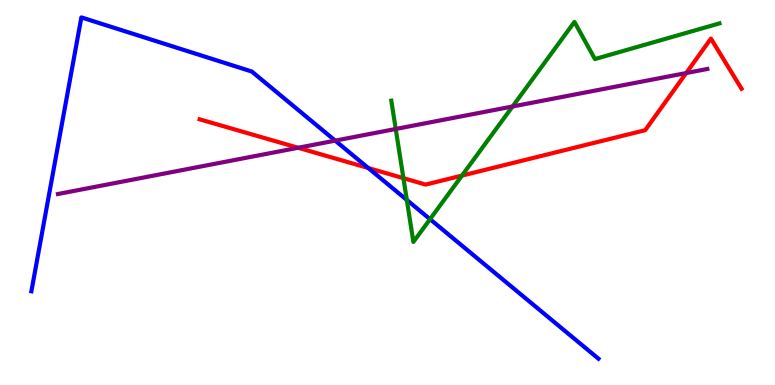[{'lines': ['blue', 'red'], 'intersections': [{'x': 4.75, 'y': 5.64}]}, {'lines': ['green', 'red'], 'intersections': [{'x': 5.21, 'y': 5.37}, {'x': 5.96, 'y': 5.44}]}, {'lines': ['purple', 'red'], 'intersections': [{'x': 3.85, 'y': 6.16}, {'x': 8.85, 'y': 8.1}]}, {'lines': ['blue', 'green'], 'intersections': [{'x': 5.25, 'y': 4.81}, {'x': 5.55, 'y': 4.31}]}, {'lines': ['blue', 'purple'], 'intersections': [{'x': 4.33, 'y': 6.35}]}, {'lines': ['green', 'purple'], 'intersections': [{'x': 5.11, 'y': 6.65}, {'x': 6.61, 'y': 7.23}]}]